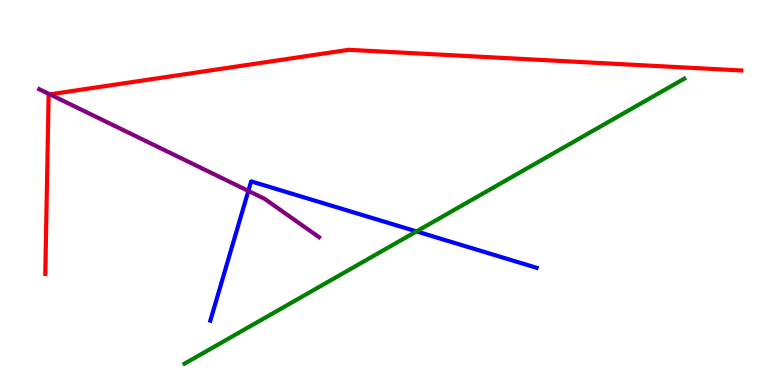[{'lines': ['blue', 'red'], 'intersections': []}, {'lines': ['green', 'red'], 'intersections': []}, {'lines': ['purple', 'red'], 'intersections': [{'x': 0.643, 'y': 7.55}]}, {'lines': ['blue', 'green'], 'intersections': [{'x': 5.37, 'y': 3.99}]}, {'lines': ['blue', 'purple'], 'intersections': [{'x': 3.2, 'y': 5.04}]}, {'lines': ['green', 'purple'], 'intersections': []}]